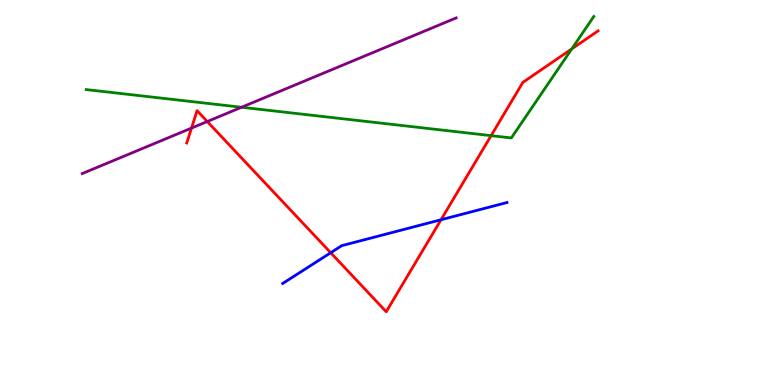[{'lines': ['blue', 'red'], 'intersections': [{'x': 4.27, 'y': 3.44}, {'x': 5.69, 'y': 4.29}]}, {'lines': ['green', 'red'], 'intersections': [{'x': 6.34, 'y': 6.48}, {'x': 7.38, 'y': 8.73}]}, {'lines': ['purple', 'red'], 'intersections': [{'x': 2.47, 'y': 6.67}, {'x': 2.67, 'y': 6.84}]}, {'lines': ['blue', 'green'], 'intersections': []}, {'lines': ['blue', 'purple'], 'intersections': []}, {'lines': ['green', 'purple'], 'intersections': [{'x': 3.12, 'y': 7.21}]}]